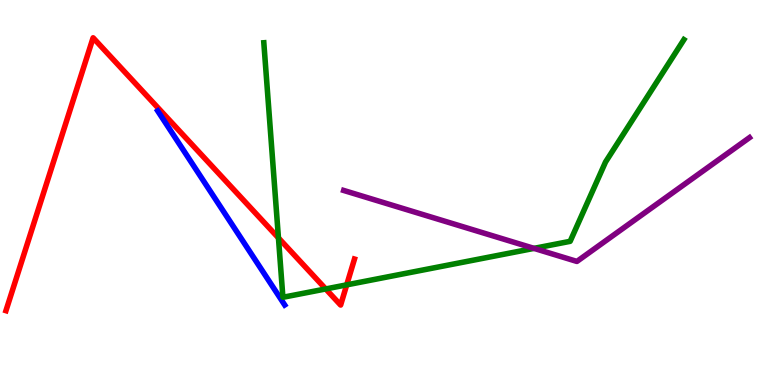[{'lines': ['blue', 'red'], 'intersections': []}, {'lines': ['green', 'red'], 'intersections': [{'x': 3.59, 'y': 3.82}, {'x': 4.2, 'y': 2.49}, {'x': 4.47, 'y': 2.6}]}, {'lines': ['purple', 'red'], 'intersections': []}, {'lines': ['blue', 'green'], 'intersections': []}, {'lines': ['blue', 'purple'], 'intersections': []}, {'lines': ['green', 'purple'], 'intersections': [{'x': 6.89, 'y': 3.55}]}]